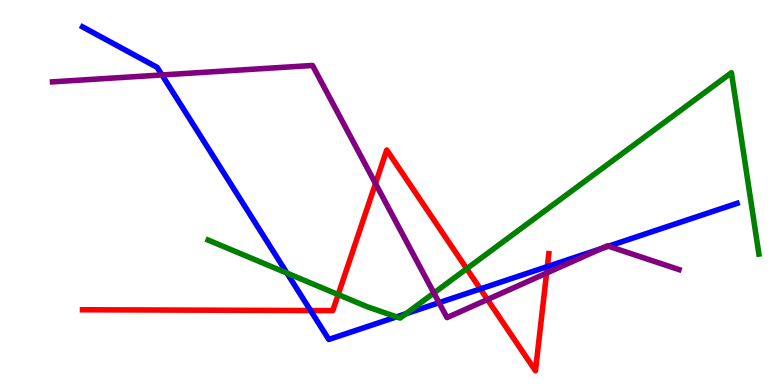[{'lines': ['blue', 'red'], 'intersections': [{'x': 4.01, 'y': 1.93}, {'x': 6.2, 'y': 2.5}, {'x': 7.06, 'y': 3.08}]}, {'lines': ['green', 'red'], 'intersections': [{'x': 4.36, 'y': 2.35}, {'x': 6.02, 'y': 3.02}]}, {'lines': ['purple', 'red'], 'intersections': [{'x': 4.85, 'y': 5.23}, {'x': 6.29, 'y': 2.22}, {'x': 7.05, 'y': 2.91}]}, {'lines': ['blue', 'green'], 'intersections': [{'x': 3.7, 'y': 2.91}, {'x': 5.12, 'y': 1.77}, {'x': 5.24, 'y': 1.85}]}, {'lines': ['blue', 'purple'], 'intersections': [{'x': 2.09, 'y': 8.05}, {'x': 5.67, 'y': 2.14}, {'x': 7.76, 'y': 3.54}, {'x': 7.85, 'y': 3.61}]}, {'lines': ['green', 'purple'], 'intersections': [{'x': 5.6, 'y': 2.39}]}]